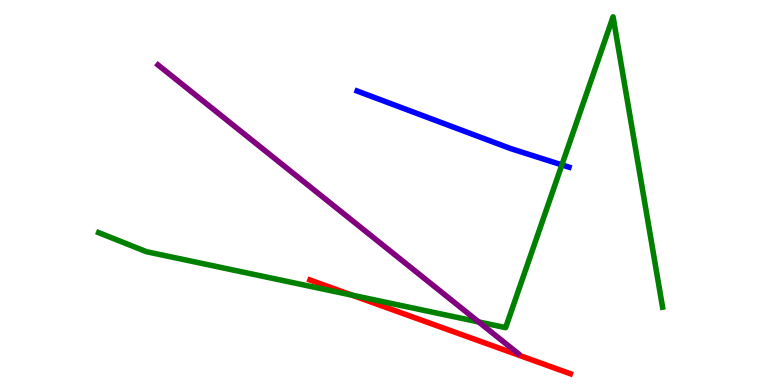[{'lines': ['blue', 'red'], 'intersections': []}, {'lines': ['green', 'red'], 'intersections': [{'x': 4.54, 'y': 2.33}]}, {'lines': ['purple', 'red'], 'intersections': []}, {'lines': ['blue', 'green'], 'intersections': [{'x': 7.25, 'y': 5.72}]}, {'lines': ['blue', 'purple'], 'intersections': []}, {'lines': ['green', 'purple'], 'intersections': [{'x': 6.18, 'y': 1.64}]}]